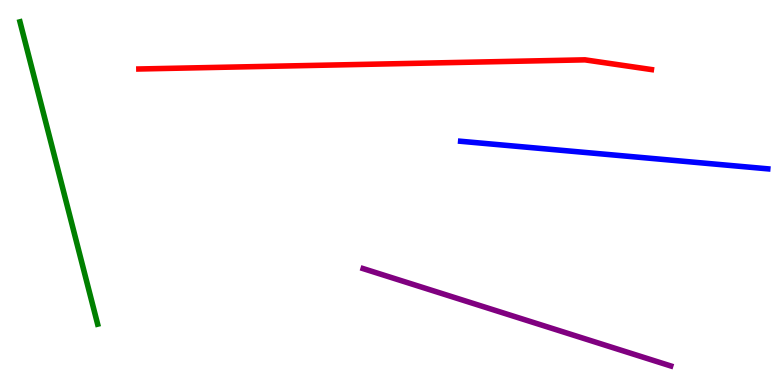[{'lines': ['blue', 'red'], 'intersections': []}, {'lines': ['green', 'red'], 'intersections': []}, {'lines': ['purple', 'red'], 'intersections': []}, {'lines': ['blue', 'green'], 'intersections': []}, {'lines': ['blue', 'purple'], 'intersections': []}, {'lines': ['green', 'purple'], 'intersections': []}]